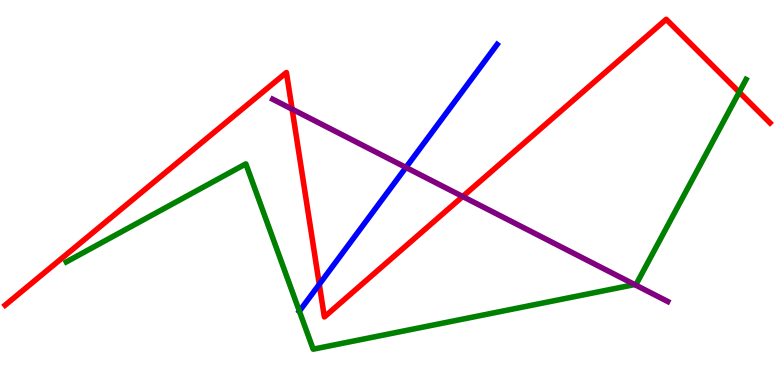[{'lines': ['blue', 'red'], 'intersections': [{'x': 4.12, 'y': 2.62}]}, {'lines': ['green', 'red'], 'intersections': [{'x': 9.54, 'y': 7.61}]}, {'lines': ['purple', 'red'], 'intersections': [{'x': 3.77, 'y': 7.16}, {'x': 5.97, 'y': 4.9}]}, {'lines': ['blue', 'green'], 'intersections': [{'x': 3.86, 'y': 1.92}]}, {'lines': ['blue', 'purple'], 'intersections': [{'x': 5.24, 'y': 5.65}]}, {'lines': ['green', 'purple'], 'intersections': [{'x': 8.19, 'y': 2.61}]}]